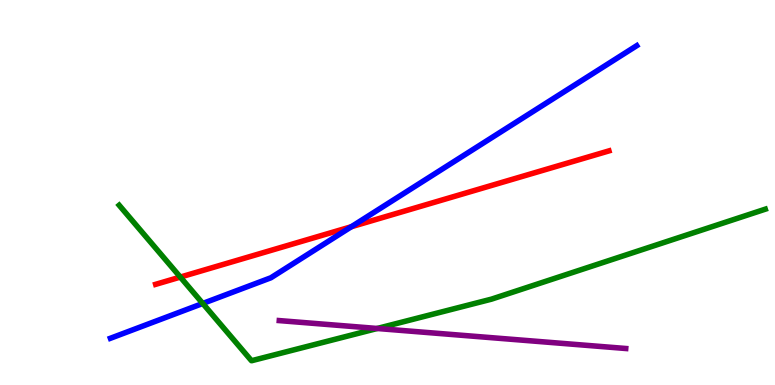[{'lines': ['blue', 'red'], 'intersections': [{'x': 4.53, 'y': 4.11}]}, {'lines': ['green', 'red'], 'intersections': [{'x': 2.33, 'y': 2.8}]}, {'lines': ['purple', 'red'], 'intersections': []}, {'lines': ['blue', 'green'], 'intersections': [{'x': 2.62, 'y': 2.12}]}, {'lines': ['blue', 'purple'], 'intersections': []}, {'lines': ['green', 'purple'], 'intersections': [{'x': 4.87, 'y': 1.47}]}]